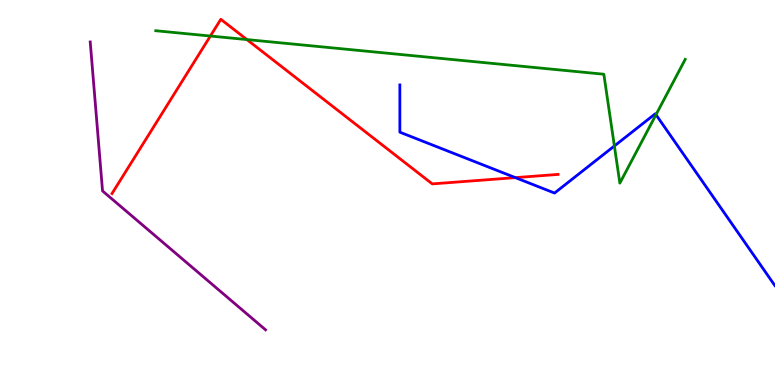[{'lines': ['blue', 'red'], 'intersections': [{'x': 6.65, 'y': 5.39}]}, {'lines': ['green', 'red'], 'intersections': [{'x': 2.71, 'y': 9.06}, {'x': 3.19, 'y': 8.97}]}, {'lines': ['purple', 'red'], 'intersections': []}, {'lines': ['blue', 'green'], 'intersections': [{'x': 7.93, 'y': 6.21}, {'x': 8.46, 'y': 7.02}]}, {'lines': ['blue', 'purple'], 'intersections': []}, {'lines': ['green', 'purple'], 'intersections': []}]